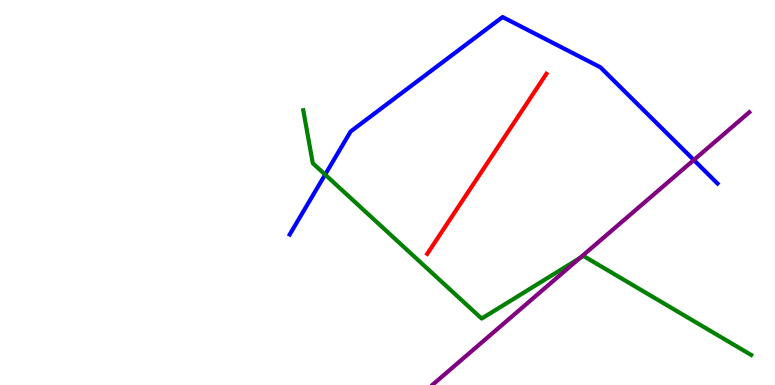[{'lines': ['blue', 'red'], 'intersections': []}, {'lines': ['green', 'red'], 'intersections': []}, {'lines': ['purple', 'red'], 'intersections': []}, {'lines': ['blue', 'green'], 'intersections': [{'x': 4.2, 'y': 5.47}]}, {'lines': ['blue', 'purple'], 'intersections': [{'x': 8.95, 'y': 5.84}]}, {'lines': ['green', 'purple'], 'intersections': [{'x': 7.48, 'y': 3.3}]}]